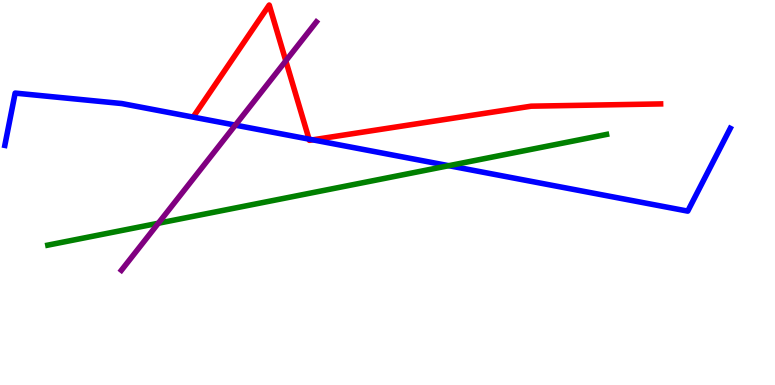[{'lines': ['blue', 'red'], 'intersections': [{'x': 3.99, 'y': 6.39}, {'x': 4.03, 'y': 6.37}]}, {'lines': ['green', 'red'], 'intersections': []}, {'lines': ['purple', 'red'], 'intersections': [{'x': 3.69, 'y': 8.42}]}, {'lines': ['blue', 'green'], 'intersections': [{'x': 5.79, 'y': 5.7}]}, {'lines': ['blue', 'purple'], 'intersections': [{'x': 3.04, 'y': 6.75}]}, {'lines': ['green', 'purple'], 'intersections': [{'x': 2.04, 'y': 4.2}]}]